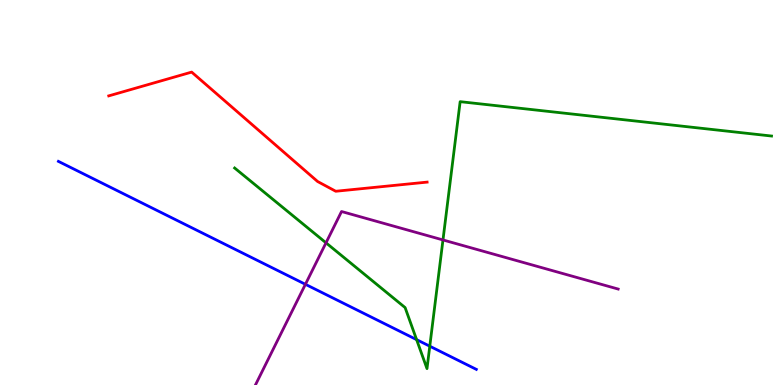[{'lines': ['blue', 'red'], 'intersections': []}, {'lines': ['green', 'red'], 'intersections': []}, {'lines': ['purple', 'red'], 'intersections': []}, {'lines': ['blue', 'green'], 'intersections': [{'x': 5.38, 'y': 1.18}, {'x': 5.55, 'y': 1.01}]}, {'lines': ['blue', 'purple'], 'intersections': [{'x': 3.94, 'y': 2.62}]}, {'lines': ['green', 'purple'], 'intersections': [{'x': 4.21, 'y': 3.69}, {'x': 5.72, 'y': 3.77}]}]